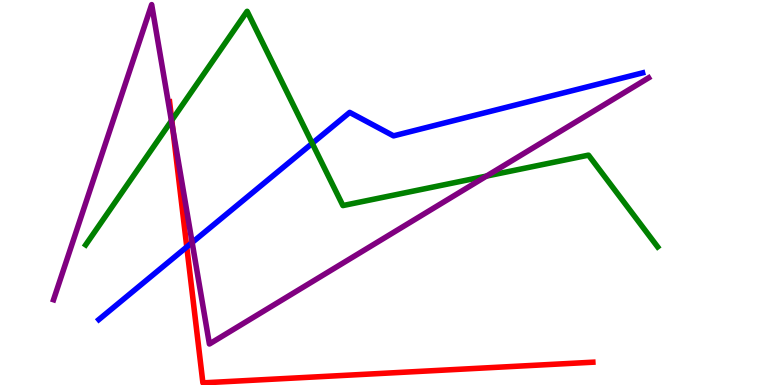[{'lines': ['blue', 'red'], 'intersections': [{'x': 2.41, 'y': 3.59}]}, {'lines': ['green', 'red'], 'intersections': [{'x': 2.22, 'y': 6.88}]}, {'lines': ['purple', 'red'], 'intersections': [{'x': 2.23, 'y': 6.66}]}, {'lines': ['blue', 'green'], 'intersections': [{'x': 4.03, 'y': 6.28}]}, {'lines': ['blue', 'purple'], 'intersections': [{'x': 2.48, 'y': 3.7}]}, {'lines': ['green', 'purple'], 'intersections': [{'x': 2.21, 'y': 6.86}, {'x': 6.28, 'y': 5.43}]}]